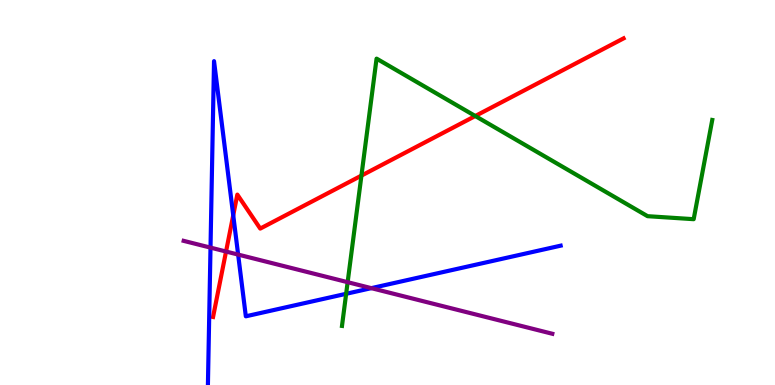[{'lines': ['blue', 'red'], 'intersections': [{'x': 3.01, 'y': 4.41}]}, {'lines': ['green', 'red'], 'intersections': [{'x': 4.66, 'y': 5.44}, {'x': 6.13, 'y': 6.99}]}, {'lines': ['purple', 'red'], 'intersections': [{'x': 2.92, 'y': 3.47}]}, {'lines': ['blue', 'green'], 'intersections': [{'x': 4.47, 'y': 2.37}]}, {'lines': ['blue', 'purple'], 'intersections': [{'x': 2.72, 'y': 3.57}, {'x': 3.07, 'y': 3.39}, {'x': 4.79, 'y': 2.52}]}, {'lines': ['green', 'purple'], 'intersections': [{'x': 4.49, 'y': 2.67}]}]